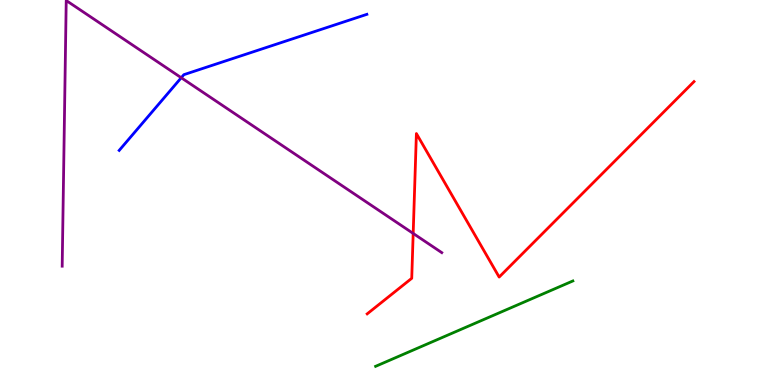[{'lines': ['blue', 'red'], 'intersections': []}, {'lines': ['green', 'red'], 'intersections': []}, {'lines': ['purple', 'red'], 'intersections': [{'x': 5.33, 'y': 3.94}]}, {'lines': ['blue', 'green'], 'intersections': []}, {'lines': ['blue', 'purple'], 'intersections': [{'x': 2.34, 'y': 7.98}]}, {'lines': ['green', 'purple'], 'intersections': []}]